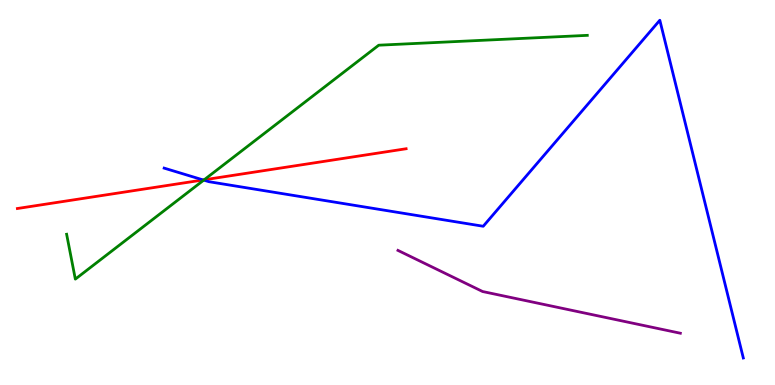[{'lines': ['blue', 'red'], 'intersections': [{'x': 2.62, 'y': 5.33}]}, {'lines': ['green', 'red'], 'intersections': [{'x': 2.63, 'y': 5.33}]}, {'lines': ['purple', 'red'], 'intersections': []}, {'lines': ['blue', 'green'], 'intersections': [{'x': 2.63, 'y': 5.32}]}, {'lines': ['blue', 'purple'], 'intersections': []}, {'lines': ['green', 'purple'], 'intersections': []}]